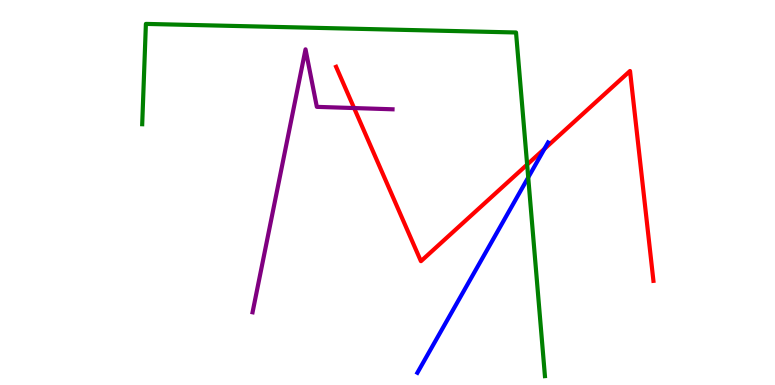[{'lines': ['blue', 'red'], 'intersections': [{'x': 7.03, 'y': 6.13}]}, {'lines': ['green', 'red'], 'intersections': [{'x': 6.8, 'y': 5.73}]}, {'lines': ['purple', 'red'], 'intersections': [{'x': 4.57, 'y': 7.19}]}, {'lines': ['blue', 'green'], 'intersections': [{'x': 6.82, 'y': 5.39}]}, {'lines': ['blue', 'purple'], 'intersections': []}, {'lines': ['green', 'purple'], 'intersections': []}]